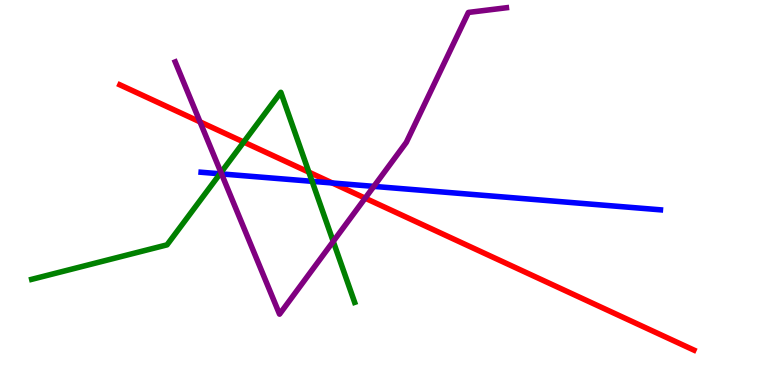[{'lines': ['blue', 'red'], 'intersections': [{'x': 4.29, 'y': 5.25}]}, {'lines': ['green', 'red'], 'intersections': [{'x': 3.14, 'y': 6.31}, {'x': 3.99, 'y': 5.53}]}, {'lines': ['purple', 'red'], 'intersections': [{'x': 2.58, 'y': 6.83}, {'x': 4.71, 'y': 4.85}]}, {'lines': ['blue', 'green'], 'intersections': [{'x': 2.84, 'y': 5.49}, {'x': 4.03, 'y': 5.29}]}, {'lines': ['blue', 'purple'], 'intersections': [{'x': 2.86, 'y': 5.48}, {'x': 4.82, 'y': 5.16}]}, {'lines': ['green', 'purple'], 'intersections': [{'x': 2.85, 'y': 5.52}, {'x': 4.3, 'y': 3.73}]}]